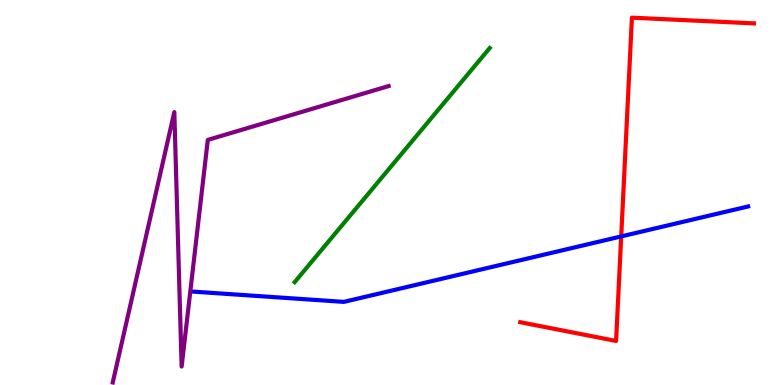[{'lines': ['blue', 'red'], 'intersections': [{'x': 8.02, 'y': 3.86}]}, {'lines': ['green', 'red'], 'intersections': []}, {'lines': ['purple', 'red'], 'intersections': []}, {'lines': ['blue', 'green'], 'intersections': []}, {'lines': ['blue', 'purple'], 'intersections': []}, {'lines': ['green', 'purple'], 'intersections': []}]